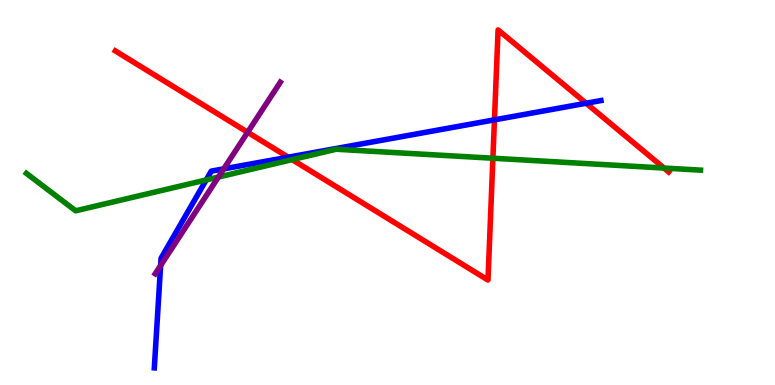[{'lines': ['blue', 'red'], 'intersections': [{'x': 3.72, 'y': 5.92}, {'x': 6.38, 'y': 6.89}, {'x': 7.56, 'y': 7.32}]}, {'lines': ['green', 'red'], 'intersections': [{'x': 3.77, 'y': 5.85}, {'x': 6.36, 'y': 5.89}, {'x': 8.57, 'y': 5.64}]}, {'lines': ['purple', 'red'], 'intersections': [{'x': 3.2, 'y': 6.56}]}, {'lines': ['blue', 'green'], 'intersections': [{'x': 2.66, 'y': 5.33}]}, {'lines': ['blue', 'purple'], 'intersections': [{'x': 2.07, 'y': 3.1}, {'x': 2.89, 'y': 5.61}]}, {'lines': ['green', 'purple'], 'intersections': [{'x': 2.82, 'y': 5.4}]}]